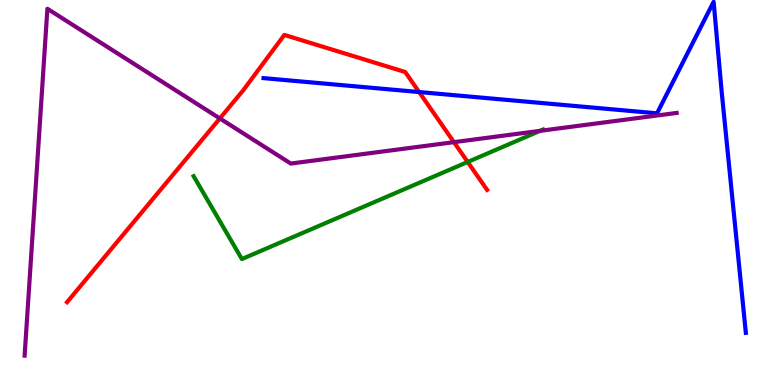[{'lines': ['blue', 'red'], 'intersections': [{'x': 5.41, 'y': 7.61}]}, {'lines': ['green', 'red'], 'intersections': [{'x': 6.03, 'y': 5.79}]}, {'lines': ['purple', 'red'], 'intersections': [{'x': 2.84, 'y': 6.92}, {'x': 5.86, 'y': 6.31}]}, {'lines': ['blue', 'green'], 'intersections': []}, {'lines': ['blue', 'purple'], 'intersections': []}, {'lines': ['green', 'purple'], 'intersections': [{'x': 6.97, 'y': 6.6}]}]